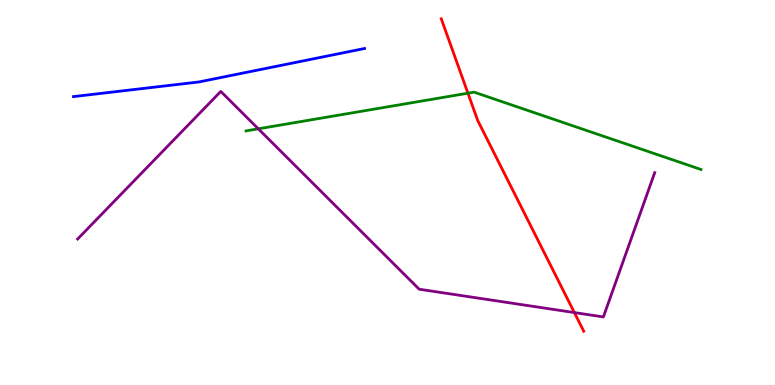[{'lines': ['blue', 'red'], 'intersections': []}, {'lines': ['green', 'red'], 'intersections': [{'x': 6.04, 'y': 7.58}]}, {'lines': ['purple', 'red'], 'intersections': [{'x': 7.41, 'y': 1.88}]}, {'lines': ['blue', 'green'], 'intersections': []}, {'lines': ['blue', 'purple'], 'intersections': []}, {'lines': ['green', 'purple'], 'intersections': [{'x': 3.33, 'y': 6.65}]}]